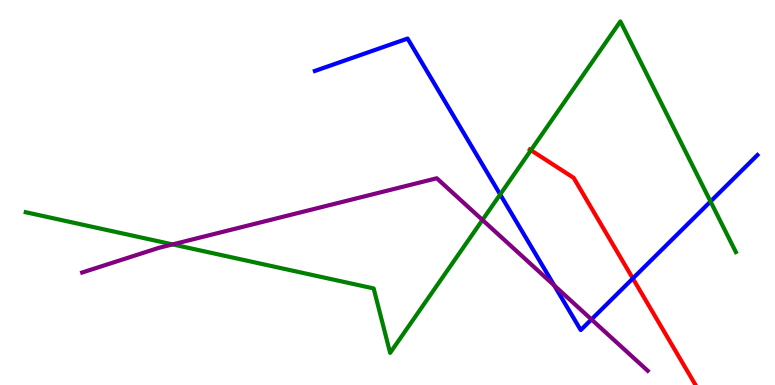[{'lines': ['blue', 'red'], 'intersections': [{'x': 8.17, 'y': 2.77}]}, {'lines': ['green', 'red'], 'intersections': [{'x': 6.85, 'y': 6.1}]}, {'lines': ['purple', 'red'], 'intersections': []}, {'lines': ['blue', 'green'], 'intersections': [{'x': 6.45, 'y': 4.95}, {'x': 9.17, 'y': 4.77}]}, {'lines': ['blue', 'purple'], 'intersections': [{'x': 7.15, 'y': 2.58}, {'x': 7.63, 'y': 1.7}]}, {'lines': ['green', 'purple'], 'intersections': [{'x': 2.23, 'y': 3.65}, {'x': 6.23, 'y': 4.29}]}]